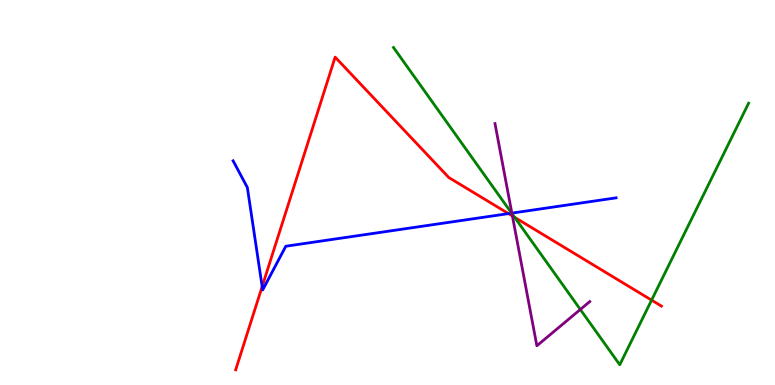[{'lines': ['blue', 'red'], 'intersections': [{'x': 3.38, 'y': 2.56}, {'x': 6.56, 'y': 4.45}]}, {'lines': ['green', 'red'], 'intersections': [{'x': 6.64, 'y': 4.36}, {'x': 8.41, 'y': 2.2}]}, {'lines': ['purple', 'red'], 'intersections': [{'x': 6.61, 'y': 4.39}]}, {'lines': ['blue', 'green'], 'intersections': [{'x': 6.6, 'y': 4.46}]}, {'lines': ['blue', 'purple'], 'intersections': [{'x': 6.6, 'y': 4.46}]}, {'lines': ['green', 'purple'], 'intersections': [{'x': 6.61, 'y': 4.45}, {'x': 7.49, 'y': 1.96}]}]